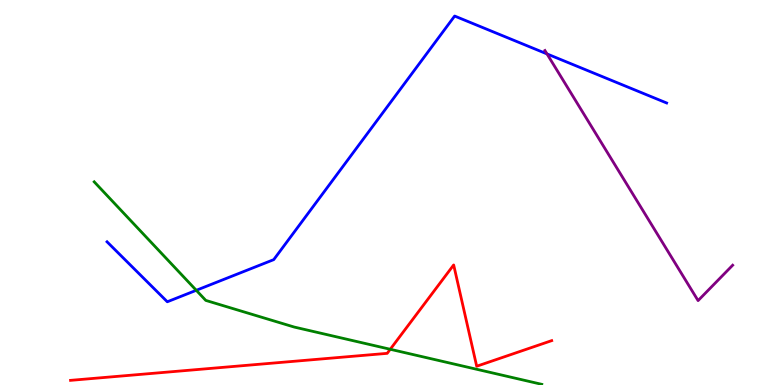[{'lines': ['blue', 'red'], 'intersections': []}, {'lines': ['green', 'red'], 'intersections': [{'x': 5.04, 'y': 0.928}]}, {'lines': ['purple', 'red'], 'intersections': []}, {'lines': ['blue', 'green'], 'intersections': [{'x': 2.53, 'y': 2.46}]}, {'lines': ['blue', 'purple'], 'intersections': [{'x': 7.06, 'y': 8.6}]}, {'lines': ['green', 'purple'], 'intersections': []}]